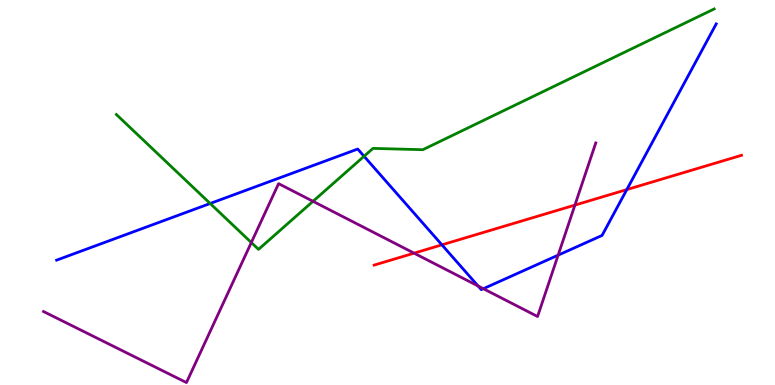[{'lines': ['blue', 'red'], 'intersections': [{'x': 5.7, 'y': 3.64}, {'x': 8.09, 'y': 5.08}]}, {'lines': ['green', 'red'], 'intersections': []}, {'lines': ['purple', 'red'], 'intersections': [{'x': 5.34, 'y': 3.42}, {'x': 7.42, 'y': 4.67}]}, {'lines': ['blue', 'green'], 'intersections': [{'x': 2.71, 'y': 4.71}, {'x': 4.7, 'y': 5.94}]}, {'lines': ['blue', 'purple'], 'intersections': [{'x': 6.17, 'y': 2.57}, {'x': 6.24, 'y': 2.5}, {'x': 7.2, 'y': 3.37}]}, {'lines': ['green', 'purple'], 'intersections': [{'x': 3.24, 'y': 3.7}, {'x': 4.04, 'y': 4.77}]}]